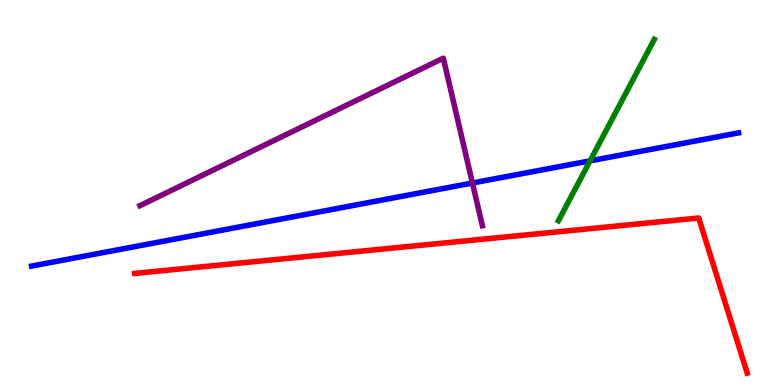[{'lines': ['blue', 'red'], 'intersections': []}, {'lines': ['green', 'red'], 'intersections': []}, {'lines': ['purple', 'red'], 'intersections': []}, {'lines': ['blue', 'green'], 'intersections': [{'x': 7.61, 'y': 5.82}]}, {'lines': ['blue', 'purple'], 'intersections': [{'x': 6.1, 'y': 5.25}]}, {'lines': ['green', 'purple'], 'intersections': []}]